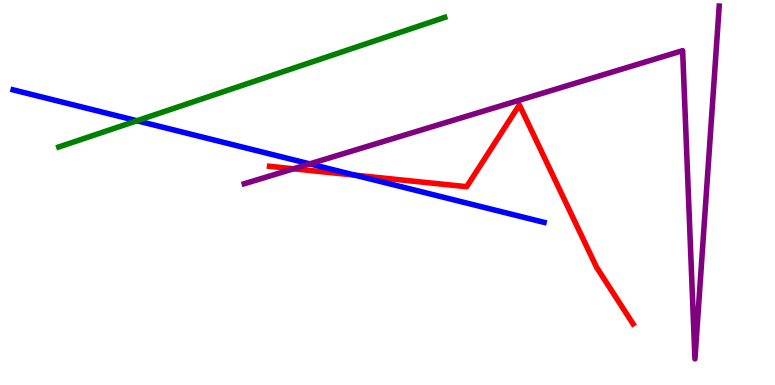[{'lines': ['blue', 'red'], 'intersections': [{'x': 4.58, 'y': 5.45}]}, {'lines': ['green', 'red'], 'intersections': []}, {'lines': ['purple', 'red'], 'intersections': [{'x': 3.79, 'y': 5.62}]}, {'lines': ['blue', 'green'], 'intersections': [{'x': 1.77, 'y': 6.86}]}, {'lines': ['blue', 'purple'], 'intersections': [{'x': 4.0, 'y': 5.74}]}, {'lines': ['green', 'purple'], 'intersections': []}]